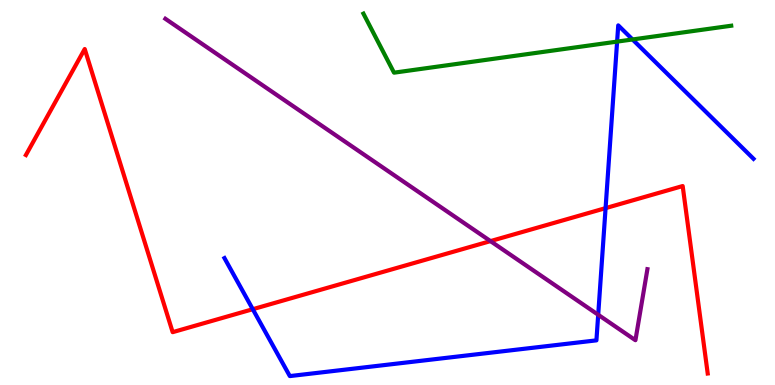[{'lines': ['blue', 'red'], 'intersections': [{'x': 3.26, 'y': 1.97}, {'x': 7.81, 'y': 4.59}]}, {'lines': ['green', 'red'], 'intersections': []}, {'lines': ['purple', 'red'], 'intersections': [{'x': 6.33, 'y': 3.74}]}, {'lines': ['blue', 'green'], 'intersections': [{'x': 7.96, 'y': 8.92}, {'x': 8.16, 'y': 8.97}]}, {'lines': ['blue', 'purple'], 'intersections': [{'x': 7.72, 'y': 1.82}]}, {'lines': ['green', 'purple'], 'intersections': []}]